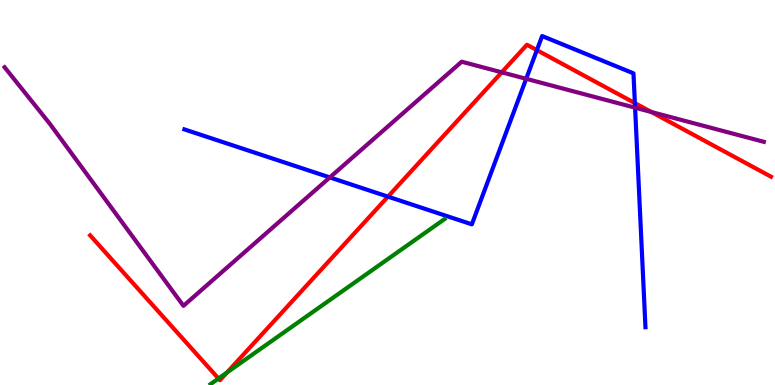[{'lines': ['blue', 'red'], 'intersections': [{'x': 5.01, 'y': 4.89}, {'x': 6.93, 'y': 8.7}, {'x': 8.19, 'y': 7.32}]}, {'lines': ['green', 'red'], 'intersections': [{'x': 2.82, 'y': 0.168}, {'x': 2.93, 'y': 0.324}]}, {'lines': ['purple', 'red'], 'intersections': [{'x': 6.47, 'y': 8.12}, {'x': 8.4, 'y': 7.09}]}, {'lines': ['blue', 'green'], 'intersections': []}, {'lines': ['blue', 'purple'], 'intersections': [{'x': 4.26, 'y': 5.39}, {'x': 6.79, 'y': 7.95}, {'x': 8.19, 'y': 7.2}]}, {'lines': ['green', 'purple'], 'intersections': []}]